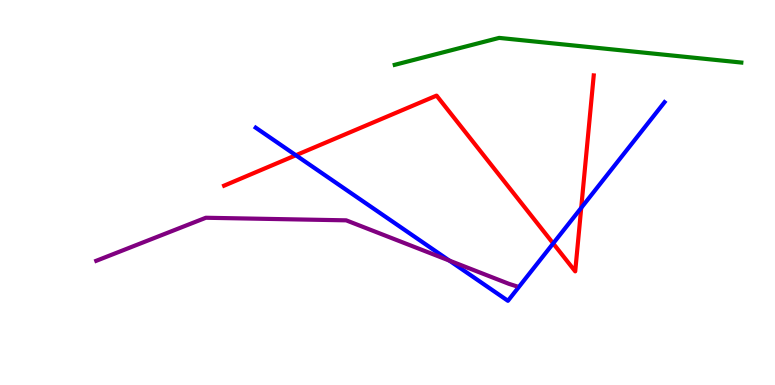[{'lines': ['blue', 'red'], 'intersections': [{'x': 3.82, 'y': 5.97}, {'x': 7.14, 'y': 3.68}, {'x': 7.5, 'y': 4.6}]}, {'lines': ['green', 'red'], 'intersections': []}, {'lines': ['purple', 'red'], 'intersections': []}, {'lines': ['blue', 'green'], 'intersections': []}, {'lines': ['blue', 'purple'], 'intersections': [{'x': 5.8, 'y': 3.23}]}, {'lines': ['green', 'purple'], 'intersections': []}]